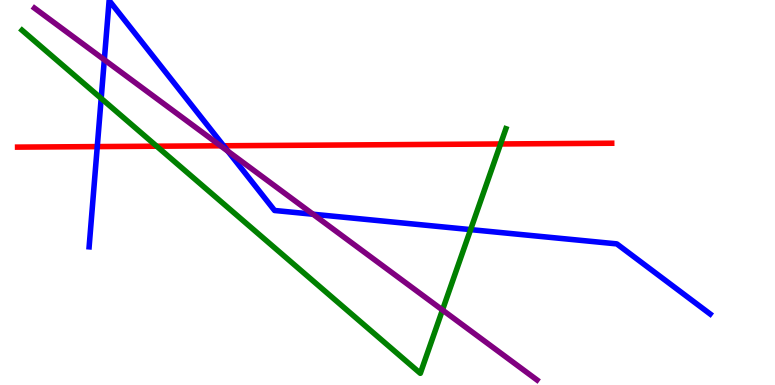[{'lines': ['blue', 'red'], 'intersections': [{'x': 1.26, 'y': 6.19}, {'x': 2.89, 'y': 6.21}]}, {'lines': ['green', 'red'], 'intersections': [{'x': 2.02, 'y': 6.2}, {'x': 6.46, 'y': 6.26}]}, {'lines': ['purple', 'red'], 'intersections': [{'x': 2.85, 'y': 6.21}]}, {'lines': ['blue', 'green'], 'intersections': [{'x': 1.31, 'y': 7.44}, {'x': 6.07, 'y': 4.04}]}, {'lines': ['blue', 'purple'], 'intersections': [{'x': 1.35, 'y': 8.45}, {'x': 2.94, 'y': 6.07}, {'x': 4.04, 'y': 4.44}]}, {'lines': ['green', 'purple'], 'intersections': [{'x': 5.71, 'y': 1.95}]}]